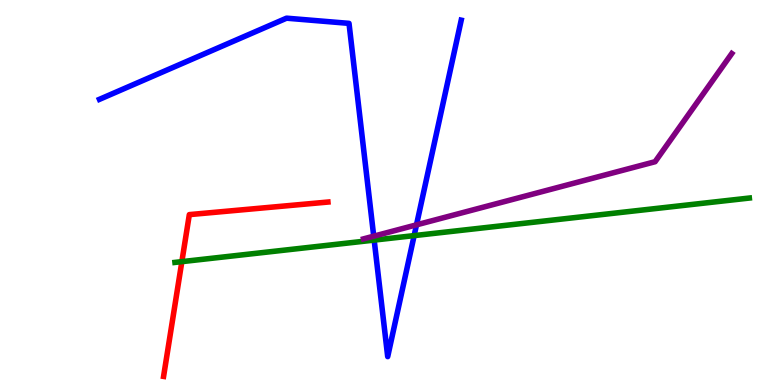[{'lines': ['blue', 'red'], 'intersections': []}, {'lines': ['green', 'red'], 'intersections': [{'x': 2.35, 'y': 3.2}]}, {'lines': ['purple', 'red'], 'intersections': []}, {'lines': ['blue', 'green'], 'intersections': [{'x': 4.83, 'y': 3.76}, {'x': 5.34, 'y': 3.88}]}, {'lines': ['blue', 'purple'], 'intersections': [{'x': 4.82, 'y': 3.87}, {'x': 5.37, 'y': 4.16}]}, {'lines': ['green', 'purple'], 'intersections': []}]